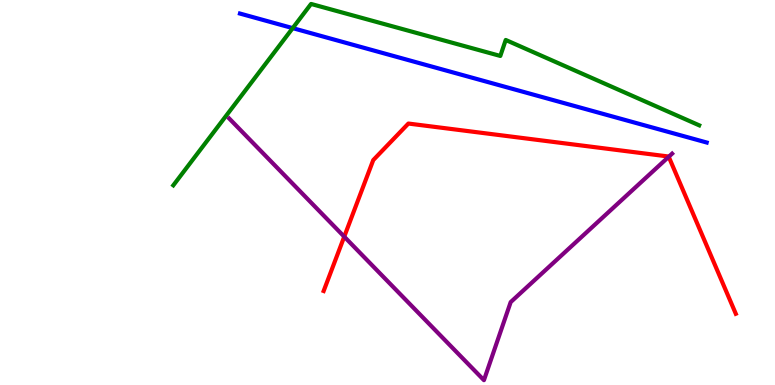[{'lines': ['blue', 'red'], 'intersections': []}, {'lines': ['green', 'red'], 'intersections': []}, {'lines': ['purple', 'red'], 'intersections': [{'x': 4.44, 'y': 3.85}, {'x': 8.63, 'y': 5.93}]}, {'lines': ['blue', 'green'], 'intersections': [{'x': 3.78, 'y': 9.27}]}, {'lines': ['blue', 'purple'], 'intersections': []}, {'lines': ['green', 'purple'], 'intersections': []}]